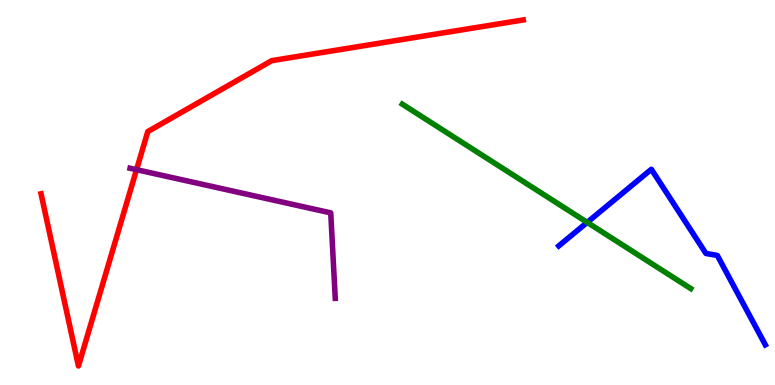[{'lines': ['blue', 'red'], 'intersections': []}, {'lines': ['green', 'red'], 'intersections': []}, {'lines': ['purple', 'red'], 'intersections': [{'x': 1.76, 'y': 5.59}]}, {'lines': ['blue', 'green'], 'intersections': [{'x': 7.58, 'y': 4.22}]}, {'lines': ['blue', 'purple'], 'intersections': []}, {'lines': ['green', 'purple'], 'intersections': []}]